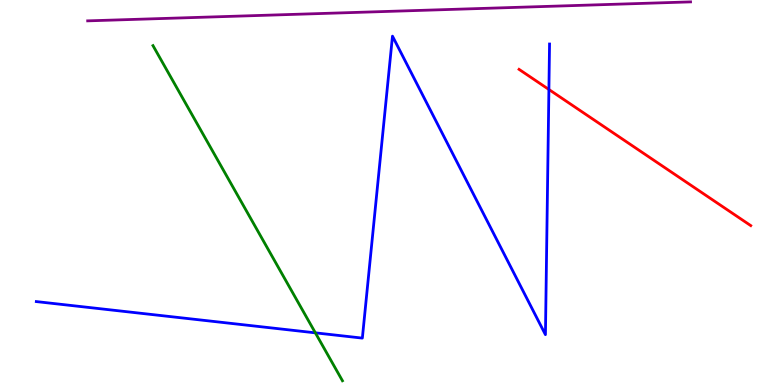[{'lines': ['blue', 'red'], 'intersections': [{'x': 7.08, 'y': 7.68}]}, {'lines': ['green', 'red'], 'intersections': []}, {'lines': ['purple', 'red'], 'intersections': []}, {'lines': ['blue', 'green'], 'intersections': [{'x': 4.07, 'y': 1.35}]}, {'lines': ['blue', 'purple'], 'intersections': []}, {'lines': ['green', 'purple'], 'intersections': []}]